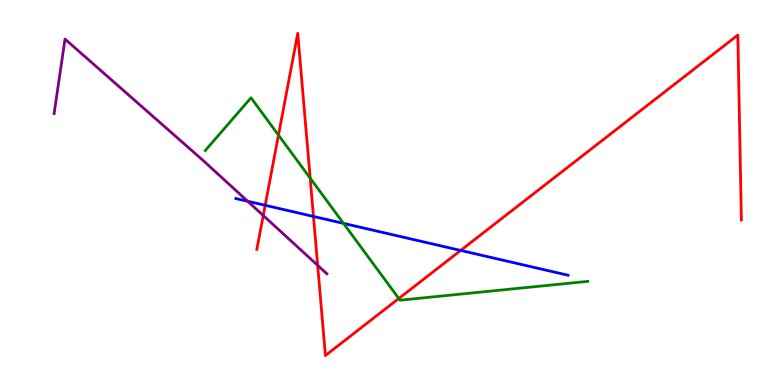[{'lines': ['blue', 'red'], 'intersections': [{'x': 3.42, 'y': 4.67}, {'x': 4.04, 'y': 4.38}, {'x': 5.94, 'y': 3.5}]}, {'lines': ['green', 'red'], 'intersections': [{'x': 3.59, 'y': 6.49}, {'x': 4.0, 'y': 5.37}, {'x': 5.15, 'y': 2.25}]}, {'lines': ['purple', 'red'], 'intersections': [{'x': 3.4, 'y': 4.4}, {'x': 4.1, 'y': 3.11}]}, {'lines': ['blue', 'green'], 'intersections': [{'x': 4.43, 'y': 4.2}]}, {'lines': ['blue', 'purple'], 'intersections': [{'x': 3.2, 'y': 4.77}]}, {'lines': ['green', 'purple'], 'intersections': []}]